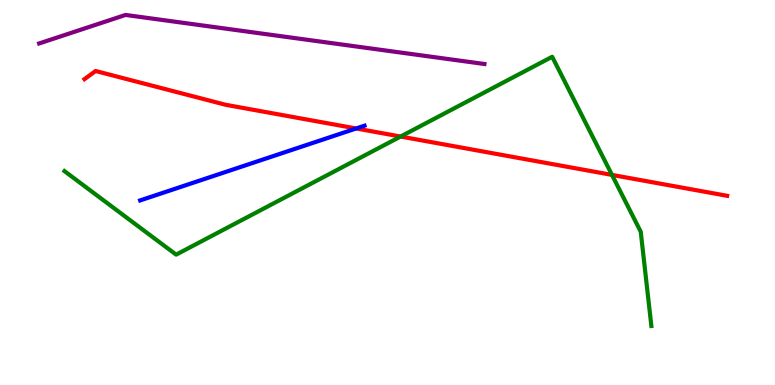[{'lines': ['blue', 'red'], 'intersections': [{'x': 4.6, 'y': 6.66}]}, {'lines': ['green', 'red'], 'intersections': [{'x': 5.17, 'y': 6.45}, {'x': 7.9, 'y': 5.46}]}, {'lines': ['purple', 'red'], 'intersections': []}, {'lines': ['blue', 'green'], 'intersections': []}, {'lines': ['blue', 'purple'], 'intersections': []}, {'lines': ['green', 'purple'], 'intersections': []}]